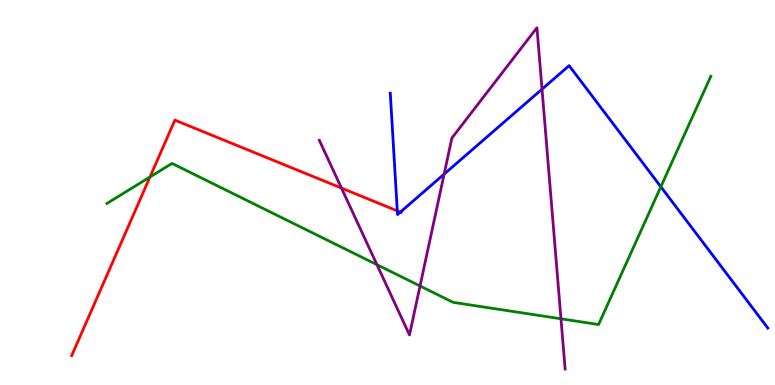[{'lines': ['blue', 'red'], 'intersections': [{'x': 5.13, 'y': 4.52}, {'x': 5.17, 'y': 4.49}]}, {'lines': ['green', 'red'], 'intersections': [{'x': 1.94, 'y': 5.4}]}, {'lines': ['purple', 'red'], 'intersections': [{'x': 4.41, 'y': 5.11}]}, {'lines': ['blue', 'green'], 'intersections': [{'x': 8.53, 'y': 5.15}]}, {'lines': ['blue', 'purple'], 'intersections': [{'x': 5.73, 'y': 5.48}, {'x': 6.99, 'y': 7.68}]}, {'lines': ['green', 'purple'], 'intersections': [{'x': 4.86, 'y': 3.12}, {'x': 5.42, 'y': 2.57}, {'x': 7.24, 'y': 1.72}]}]